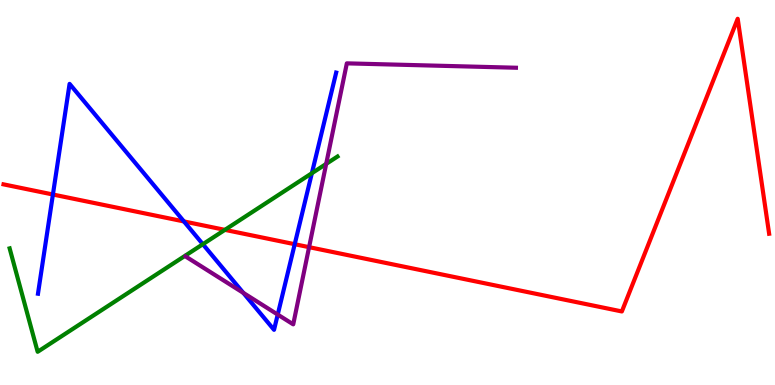[{'lines': ['blue', 'red'], 'intersections': [{'x': 0.683, 'y': 4.95}, {'x': 2.37, 'y': 4.25}, {'x': 3.8, 'y': 3.66}]}, {'lines': ['green', 'red'], 'intersections': [{'x': 2.9, 'y': 4.03}]}, {'lines': ['purple', 'red'], 'intersections': [{'x': 3.99, 'y': 3.58}]}, {'lines': ['blue', 'green'], 'intersections': [{'x': 2.62, 'y': 3.66}, {'x': 4.02, 'y': 5.5}]}, {'lines': ['blue', 'purple'], 'intersections': [{'x': 3.14, 'y': 2.39}, {'x': 3.58, 'y': 1.83}]}, {'lines': ['green', 'purple'], 'intersections': [{'x': 4.21, 'y': 5.74}]}]